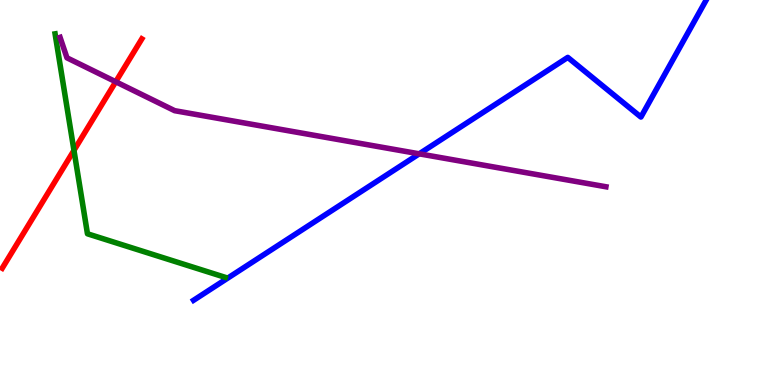[{'lines': ['blue', 'red'], 'intersections': []}, {'lines': ['green', 'red'], 'intersections': [{'x': 0.954, 'y': 6.09}]}, {'lines': ['purple', 'red'], 'intersections': [{'x': 1.49, 'y': 7.88}]}, {'lines': ['blue', 'green'], 'intersections': []}, {'lines': ['blue', 'purple'], 'intersections': [{'x': 5.41, 'y': 6.0}]}, {'lines': ['green', 'purple'], 'intersections': []}]